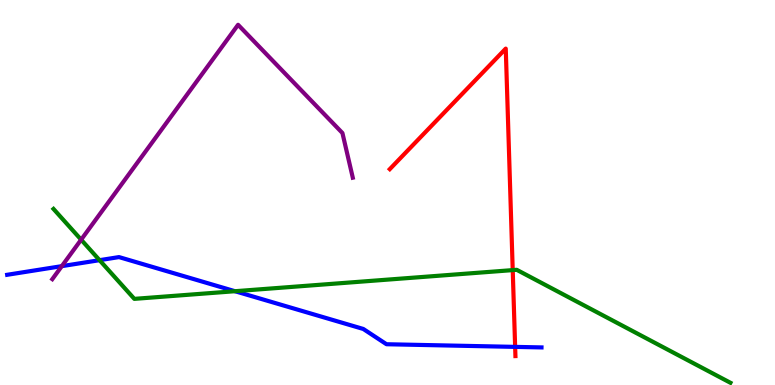[{'lines': ['blue', 'red'], 'intersections': [{'x': 6.65, 'y': 0.99}]}, {'lines': ['green', 'red'], 'intersections': [{'x': 6.62, 'y': 2.98}]}, {'lines': ['purple', 'red'], 'intersections': []}, {'lines': ['blue', 'green'], 'intersections': [{'x': 1.28, 'y': 3.24}, {'x': 3.03, 'y': 2.44}]}, {'lines': ['blue', 'purple'], 'intersections': [{'x': 0.798, 'y': 3.09}]}, {'lines': ['green', 'purple'], 'intersections': [{'x': 1.05, 'y': 3.77}]}]